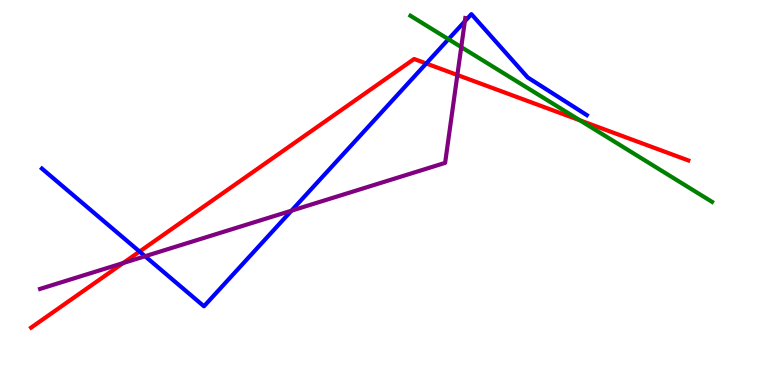[{'lines': ['blue', 'red'], 'intersections': [{'x': 1.8, 'y': 3.47}, {'x': 5.5, 'y': 8.35}]}, {'lines': ['green', 'red'], 'intersections': [{'x': 7.48, 'y': 6.87}]}, {'lines': ['purple', 'red'], 'intersections': [{'x': 1.59, 'y': 3.17}, {'x': 5.9, 'y': 8.05}]}, {'lines': ['blue', 'green'], 'intersections': [{'x': 5.79, 'y': 8.98}]}, {'lines': ['blue', 'purple'], 'intersections': [{'x': 1.87, 'y': 3.34}, {'x': 3.76, 'y': 4.53}, {'x': 6.0, 'y': 9.45}]}, {'lines': ['green', 'purple'], 'intersections': [{'x': 5.95, 'y': 8.78}]}]